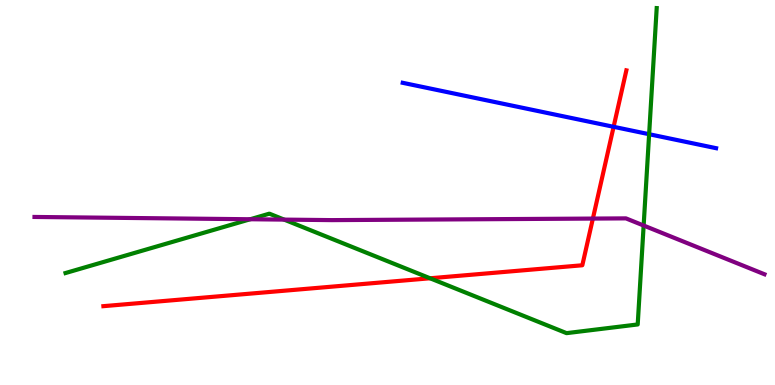[{'lines': ['blue', 'red'], 'intersections': [{'x': 7.92, 'y': 6.71}]}, {'lines': ['green', 'red'], 'intersections': [{'x': 5.55, 'y': 2.77}]}, {'lines': ['purple', 'red'], 'intersections': [{'x': 7.65, 'y': 4.32}]}, {'lines': ['blue', 'green'], 'intersections': [{'x': 8.38, 'y': 6.51}]}, {'lines': ['blue', 'purple'], 'intersections': []}, {'lines': ['green', 'purple'], 'intersections': [{'x': 3.23, 'y': 4.31}, {'x': 3.67, 'y': 4.3}, {'x': 8.31, 'y': 4.14}]}]